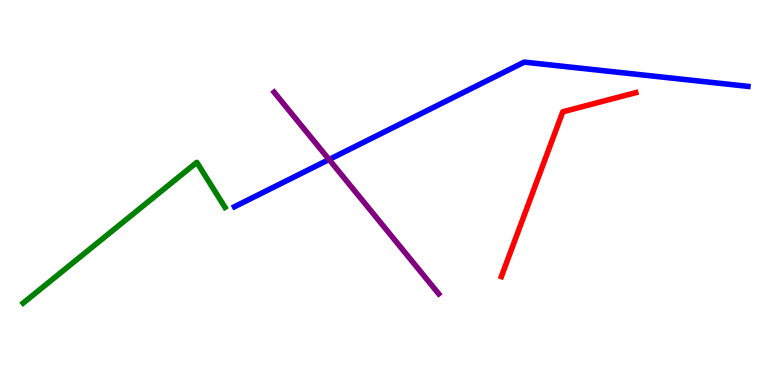[{'lines': ['blue', 'red'], 'intersections': []}, {'lines': ['green', 'red'], 'intersections': []}, {'lines': ['purple', 'red'], 'intersections': []}, {'lines': ['blue', 'green'], 'intersections': []}, {'lines': ['blue', 'purple'], 'intersections': [{'x': 4.25, 'y': 5.86}]}, {'lines': ['green', 'purple'], 'intersections': []}]